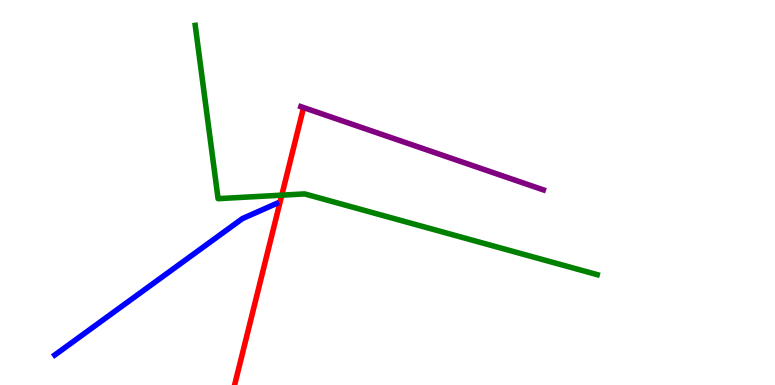[{'lines': ['blue', 'red'], 'intersections': []}, {'lines': ['green', 'red'], 'intersections': [{'x': 3.64, 'y': 4.93}]}, {'lines': ['purple', 'red'], 'intersections': []}, {'lines': ['blue', 'green'], 'intersections': []}, {'lines': ['blue', 'purple'], 'intersections': []}, {'lines': ['green', 'purple'], 'intersections': []}]